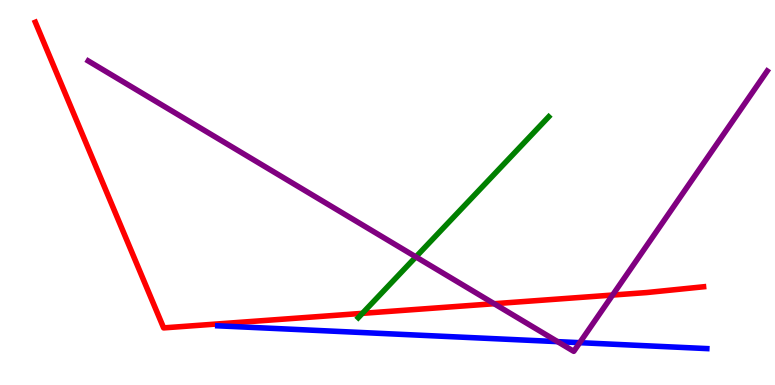[{'lines': ['blue', 'red'], 'intersections': []}, {'lines': ['green', 'red'], 'intersections': [{'x': 4.68, 'y': 1.86}]}, {'lines': ['purple', 'red'], 'intersections': [{'x': 6.38, 'y': 2.11}, {'x': 7.9, 'y': 2.34}]}, {'lines': ['blue', 'green'], 'intersections': []}, {'lines': ['blue', 'purple'], 'intersections': [{'x': 7.19, 'y': 1.13}, {'x': 7.48, 'y': 1.1}]}, {'lines': ['green', 'purple'], 'intersections': [{'x': 5.37, 'y': 3.33}]}]